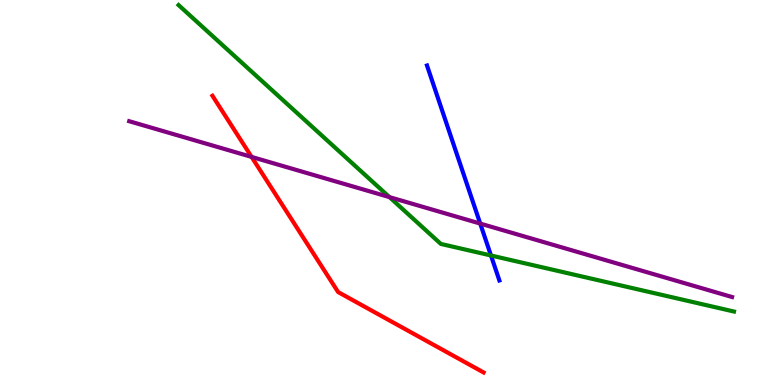[{'lines': ['blue', 'red'], 'intersections': []}, {'lines': ['green', 'red'], 'intersections': []}, {'lines': ['purple', 'red'], 'intersections': [{'x': 3.25, 'y': 5.92}]}, {'lines': ['blue', 'green'], 'intersections': [{'x': 6.34, 'y': 3.36}]}, {'lines': ['blue', 'purple'], 'intersections': [{'x': 6.2, 'y': 4.19}]}, {'lines': ['green', 'purple'], 'intersections': [{'x': 5.02, 'y': 4.88}]}]